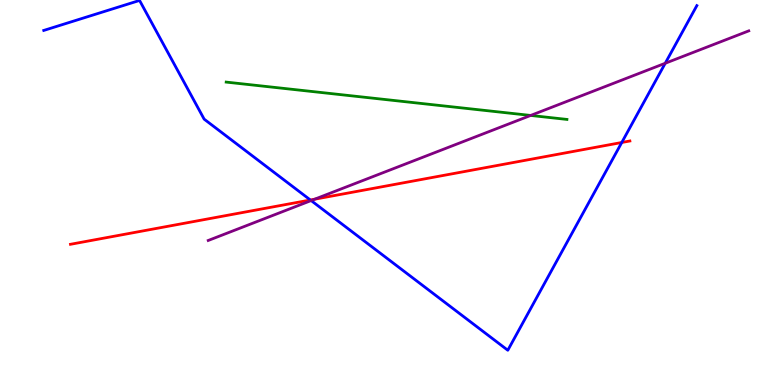[{'lines': ['blue', 'red'], 'intersections': [{'x': 4.0, 'y': 4.81}, {'x': 8.02, 'y': 6.3}]}, {'lines': ['green', 'red'], 'intersections': []}, {'lines': ['purple', 'red'], 'intersections': [{'x': 4.06, 'y': 4.83}]}, {'lines': ['blue', 'green'], 'intersections': []}, {'lines': ['blue', 'purple'], 'intersections': [{'x': 4.01, 'y': 4.79}, {'x': 8.58, 'y': 8.36}]}, {'lines': ['green', 'purple'], 'intersections': [{'x': 6.85, 'y': 7.0}]}]